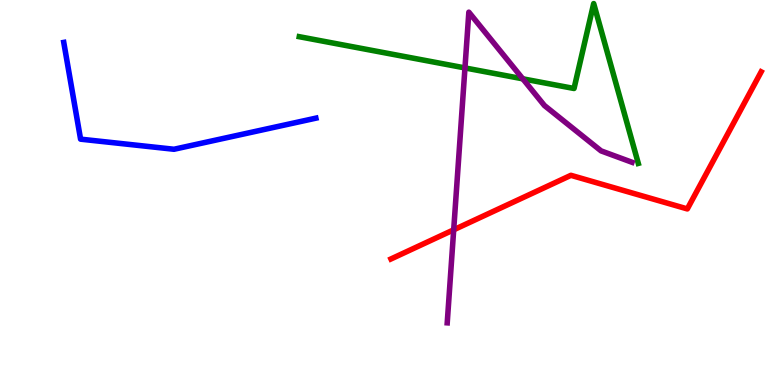[{'lines': ['blue', 'red'], 'intersections': []}, {'lines': ['green', 'red'], 'intersections': []}, {'lines': ['purple', 'red'], 'intersections': [{'x': 5.85, 'y': 4.03}]}, {'lines': ['blue', 'green'], 'intersections': []}, {'lines': ['blue', 'purple'], 'intersections': []}, {'lines': ['green', 'purple'], 'intersections': [{'x': 6.0, 'y': 8.24}, {'x': 6.75, 'y': 7.95}]}]